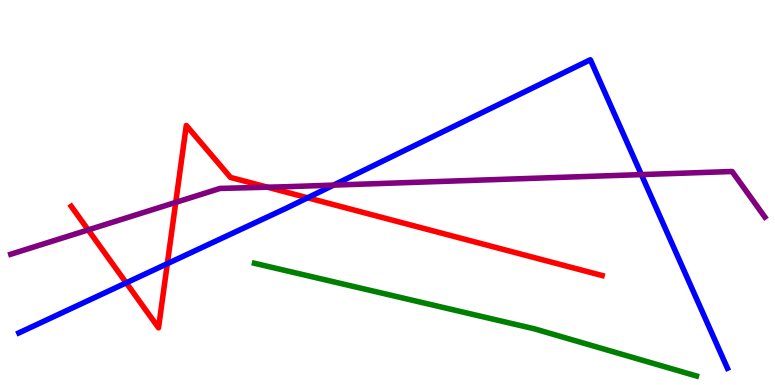[{'lines': ['blue', 'red'], 'intersections': [{'x': 1.63, 'y': 2.65}, {'x': 2.16, 'y': 3.15}, {'x': 3.97, 'y': 4.86}]}, {'lines': ['green', 'red'], 'intersections': []}, {'lines': ['purple', 'red'], 'intersections': [{'x': 1.14, 'y': 4.03}, {'x': 2.27, 'y': 4.74}, {'x': 3.45, 'y': 5.14}]}, {'lines': ['blue', 'green'], 'intersections': []}, {'lines': ['blue', 'purple'], 'intersections': [{'x': 4.3, 'y': 5.19}, {'x': 8.28, 'y': 5.47}]}, {'lines': ['green', 'purple'], 'intersections': []}]